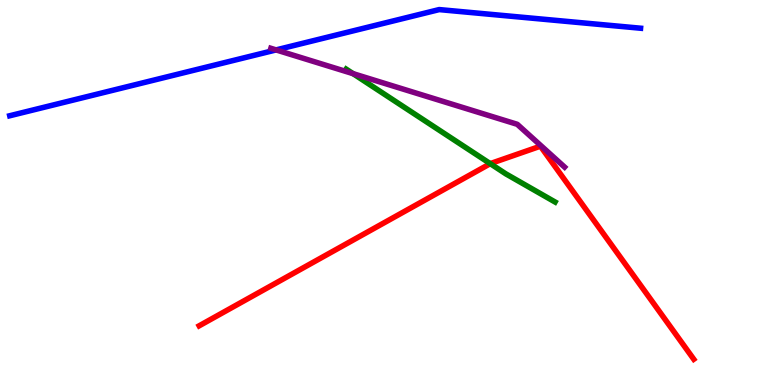[{'lines': ['blue', 'red'], 'intersections': []}, {'lines': ['green', 'red'], 'intersections': [{'x': 6.33, 'y': 5.75}]}, {'lines': ['purple', 'red'], 'intersections': []}, {'lines': ['blue', 'green'], 'intersections': []}, {'lines': ['blue', 'purple'], 'intersections': [{'x': 3.56, 'y': 8.7}]}, {'lines': ['green', 'purple'], 'intersections': [{'x': 4.56, 'y': 8.09}]}]